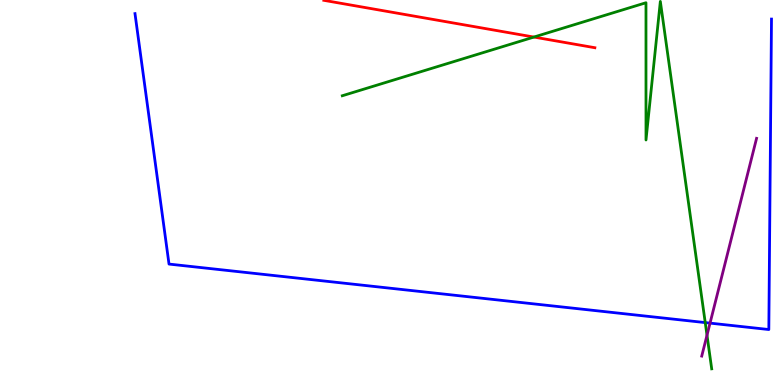[{'lines': ['blue', 'red'], 'intersections': []}, {'lines': ['green', 'red'], 'intersections': [{'x': 6.89, 'y': 9.04}]}, {'lines': ['purple', 'red'], 'intersections': []}, {'lines': ['blue', 'green'], 'intersections': [{'x': 9.1, 'y': 1.62}]}, {'lines': ['blue', 'purple'], 'intersections': [{'x': 9.16, 'y': 1.61}]}, {'lines': ['green', 'purple'], 'intersections': [{'x': 9.12, 'y': 1.29}]}]